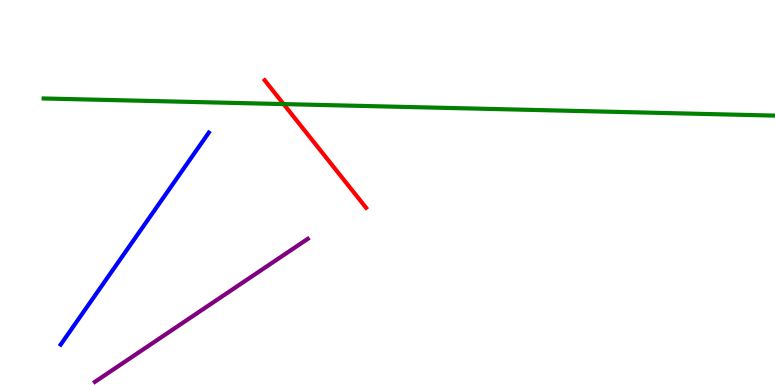[{'lines': ['blue', 'red'], 'intersections': []}, {'lines': ['green', 'red'], 'intersections': [{'x': 3.66, 'y': 7.3}]}, {'lines': ['purple', 'red'], 'intersections': []}, {'lines': ['blue', 'green'], 'intersections': []}, {'lines': ['blue', 'purple'], 'intersections': []}, {'lines': ['green', 'purple'], 'intersections': []}]